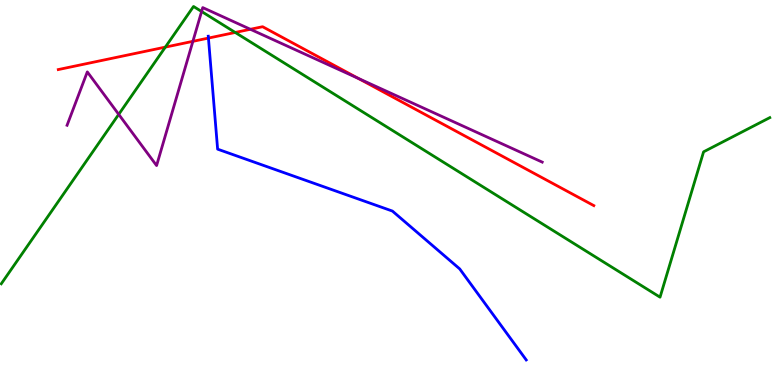[{'lines': ['blue', 'red'], 'intersections': [{'x': 2.69, 'y': 9.01}]}, {'lines': ['green', 'red'], 'intersections': [{'x': 2.13, 'y': 8.78}, {'x': 3.04, 'y': 9.16}]}, {'lines': ['purple', 'red'], 'intersections': [{'x': 2.49, 'y': 8.93}, {'x': 3.23, 'y': 9.24}, {'x': 4.62, 'y': 7.96}]}, {'lines': ['blue', 'green'], 'intersections': []}, {'lines': ['blue', 'purple'], 'intersections': []}, {'lines': ['green', 'purple'], 'intersections': [{'x': 1.53, 'y': 7.03}, {'x': 2.6, 'y': 9.7}]}]